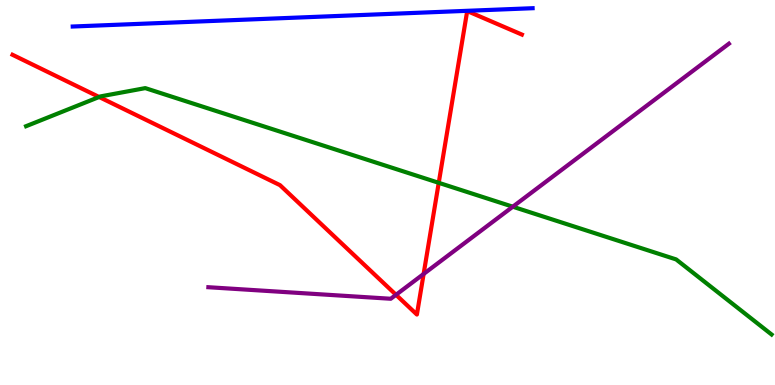[{'lines': ['blue', 'red'], 'intersections': []}, {'lines': ['green', 'red'], 'intersections': [{'x': 1.28, 'y': 7.48}, {'x': 5.66, 'y': 5.25}]}, {'lines': ['purple', 'red'], 'intersections': [{'x': 5.11, 'y': 2.34}, {'x': 5.47, 'y': 2.88}]}, {'lines': ['blue', 'green'], 'intersections': []}, {'lines': ['blue', 'purple'], 'intersections': []}, {'lines': ['green', 'purple'], 'intersections': [{'x': 6.62, 'y': 4.63}]}]